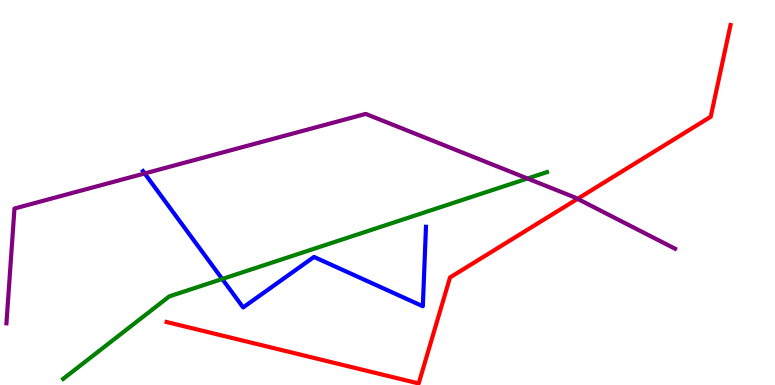[{'lines': ['blue', 'red'], 'intersections': []}, {'lines': ['green', 'red'], 'intersections': []}, {'lines': ['purple', 'red'], 'intersections': [{'x': 7.45, 'y': 4.83}]}, {'lines': ['blue', 'green'], 'intersections': [{'x': 2.87, 'y': 2.75}]}, {'lines': ['blue', 'purple'], 'intersections': [{'x': 1.87, 'y': 5.49}]}, {'lines': ['green', 'purple'], 'intersections': [{'x': 6.81, 'y': 5.36}]}]